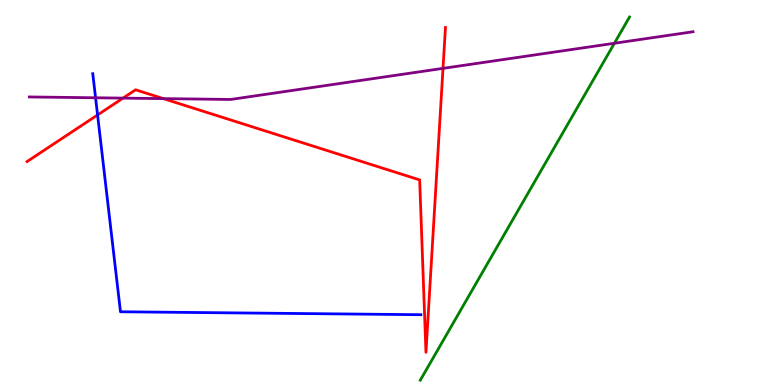[{'lines': ['blue', 'red'], 'intersections': [{'x': 1.26, 'y': 7.01}]}, {'lines': ['green', 'red'], 'intersections': []}, {'lines': ['purple', 'red'], 'intersections': [{'x': 1.59, 'y': 7.45}, {'x': 2.11, 'y': 7.44}, {'x': 5.72, 'y': 8.22}]}, {'lines': ['blue', 'green'], 'intersections': []}, {'lines': ['blue', 'purple'], 'intersections': [{'x': 1.23, 'y': 7.46}]}, {'lines': ['green', 'purple'], 'intersections': [{'x': 7.93, 'y': 8.88}]}]